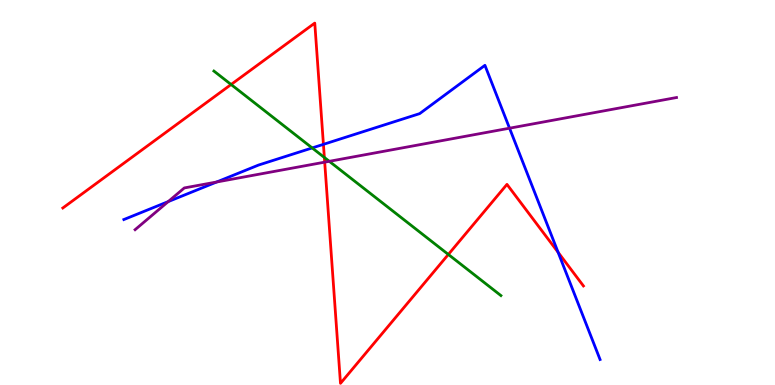[{'lines': ['blue', 'red'], 'intersections': [{'x': 4.17, 'y': 6.25}, {'x': 7.2, 'y': 3.45}]}, {'lines': ['green', 'red'], 'intersections': [{'x': 2.98, 'y': 7.81}, {'x': 4.19, 'y': 5.91}, {'x': 5.79, 'y': 3.39}]}, {'lines': ['purple', 'red'], 'intersections': [{'x': 4.19, 'y': 5.79}]}, {'lines': ['blue', 'green'], 'intersections': [{'x': 4.03, 'y': 6.16}]}, {'lines': ['blue', 'purple'], 'intersections': [{'x': 2.17, 'y': 4.76}, {'x': 2.8, 'y': 5.27}, {'x': 6.57, 'y': 6.67}]}, {'lines': ['green', 'purple'], 'intersections': [{'x': 4.25, 'y': 5.81}]}]